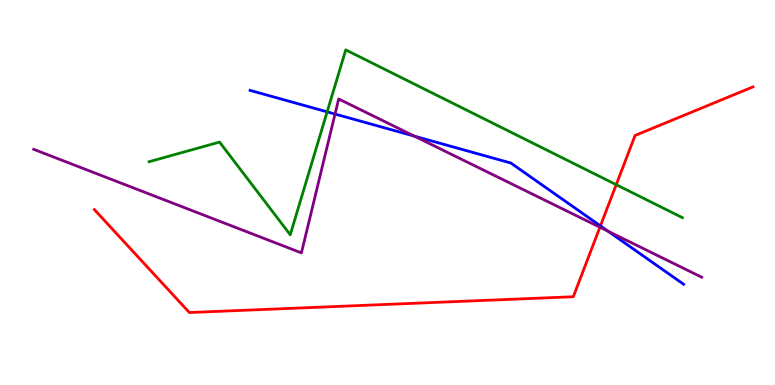[{'lines': ['blue', 'red'], 'intersections': [{'x': 7.75, 'y': 4.13}]}, {'lines': ['green', 'red'], 'intersections': [{'x': 7.95, 'y': 5.2}]}, {'lines': ['purple', 'red'], 'intersections': [{'x': 7.74, 'y': 4.1}]}, {'lines': ['blue', 'green'], 'intersections': [{'x': 4.22, 'y': 7.1}]}, {'lines': ['blue', 'purple'], 'intersections': [{'x': 4.32, 'y': 7.04}, {'x': 5.35, 'y': 6.46}, {'x': 7.85, 'y': 3.99}]}, {'lines': ['green', 'purple'], 'intersections': []}]